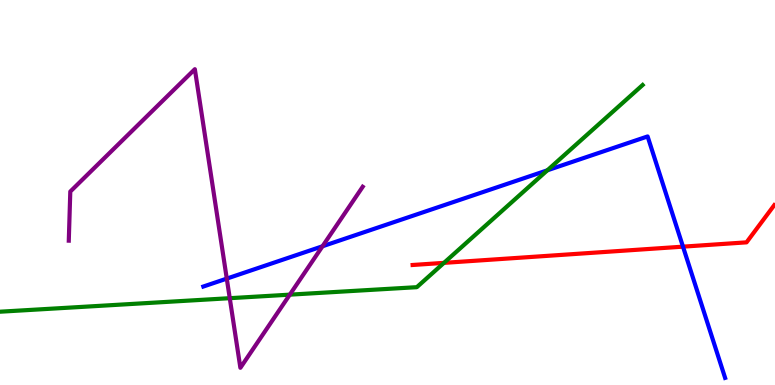[{'lines': ['blue', 'red'], 'intersections': [{'x': 8.81, 'y': 3.59}]}, {'lines': ['green', 'red'], 'intersections': [{'x': 5.73, 'y': 3.17}]}, {'lines': ['purple', 'red'], 'intersections': []}, {'lines': ['blue', 'green'], 'intersections': [{'x': 7.06, 'y': 5.58}]}, {'lines': ['blue', 'purple'], 'intersections': [{'x': 2.93, 'y': 2.76}, {'x': 4.16, 'y': 3.6}]}, {'lines': ['green', 'purple'], 'intersections': [{'x': 2.96, 'y': 2.25}, {'x': 3.74, 'y': 2.35}]}]